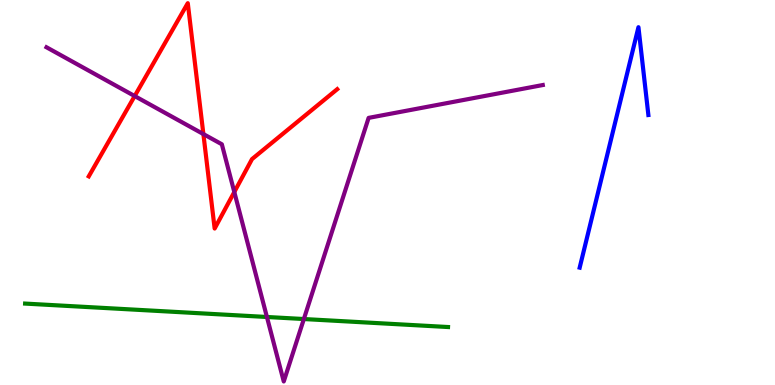[{'lines': ['blue', 'red'], 'intersections': []}, {'lines': ['green', 'red'], 'intersections': []}, {'lines': ['purple', 'red'], 'intersections': [{'x': 1.74, 'y': 7.5}, {'x': 2.62, 'y': 6.52}, {'x': 3.02, 'y': 5.01}]}, {'lines': ['blue', 'green'], 'intersections': []}, {'lines': ['blue', 'purple'], 'intersections': []}, {'lines': ['green', 'purple'], 'intersections': [{'x': 3.44, 'y': 1.77}, {'x': 3.92, 'y': 1.71}]}]